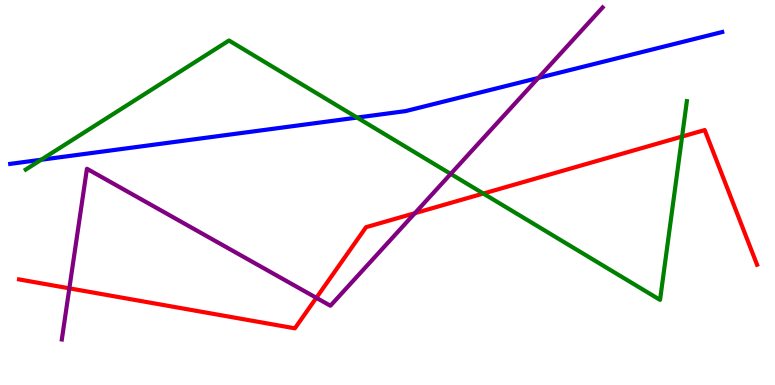[{'lines': ['blue', 'red'], 'intersections': []}, {'lines': ['green', 'red'], 'intersections': [{'x': 6.24, 'y': 4.97}, {'x': 8.8, 'y': 6.45}]}, {'lines': ['purple', 'red'], 'intersections': [{'x': 0.895, 'y': 2.51}, {'x': 4.08, 'y': 2.26}, {'x': 5.35, 'y': 4.46}]}, {'lines': ['blue', 'green'], 'intersections': [{'x': 0.532, 'y': 5.85}, {'x': 4.61, 'y': 6.95}]}, {'lines': ['blue', 'purple'], 'intersections': [{'x': 6.95, 'y': 7.98}]}, {'lines': ['green', 'purple'], 'intersections': [{'x': 5.82, 'y': 5.48}]}]